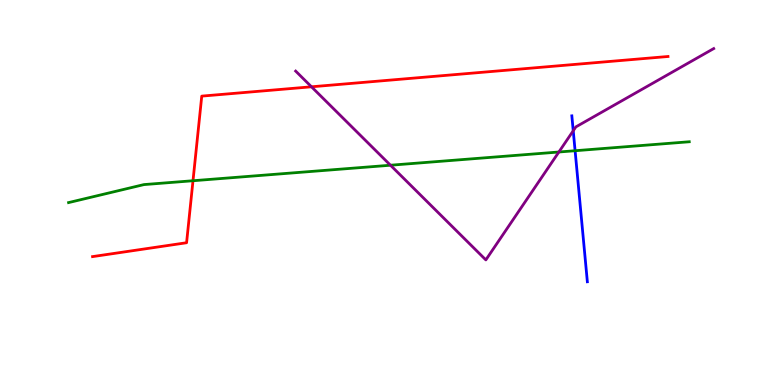[{'lines': ['blue', 'red'], 'intersections': []}, {'lines': ['green', 'red'], 'intersections': [{'x': 2.49, 'y': 5.31}]}, {'lines': ['purple', 'red'], 'intersections': [{'x': 4.02, 'y': 7.75}]}, {'lines': ['blue', 'green'], 'intersections': [{'x': 7.42, 'y': 6.08}]}, {'lines': ['blue', 'purple'], 'intersections': [{'x': 7.4, 'y': 6.6}]}, {'lines': ['green', 'purple'], 'intersections': [{'x': 5.04, 'y': 5.71}, {'x': 7.21, 'y': 6.05}]}]